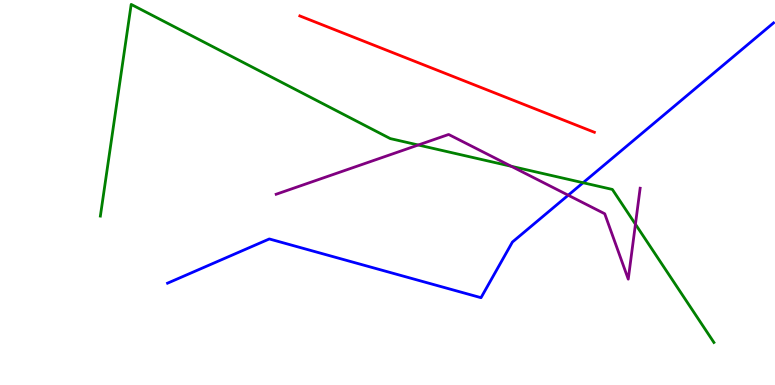[{'lines': ['blue', 'red'], 'intersections': []}, {'lines': ['green', 'red'], 'intersections': []}, {'lines': ['purple', 'red'], 'intersections': []}, {'lines': ['blue', 'green'], 'intersections': [{'x': 7.52, 'y': 5.25}]}, {'lines': ['blue', 'purple'], 'intersections': [{'x': 7.33, 'y': 4.93}]}, {'lines': ['green', 'purple'], 'intersections': [{'x': 5.4, 'y': 6.23}, {'x': 6.6, 'y': 5.68}, {'x': 8.2, 'y': 4.18}]}]